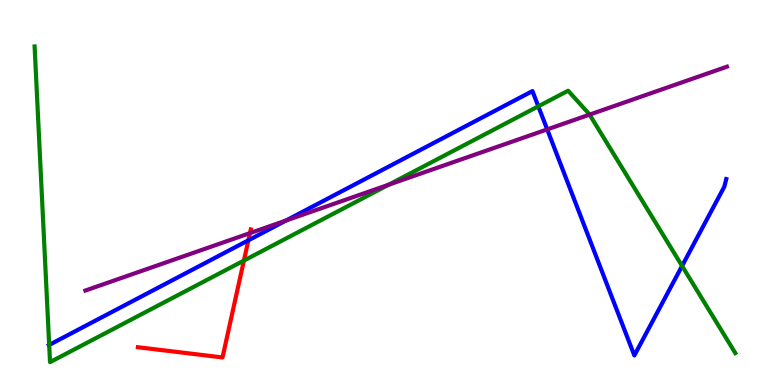[{'lines': ['blue', 'red'], 'intersections': [{'x': 3.2, 'y': 3.76}]}, {'lines': ['green', 'red'], 'intersections': [{'x': 3.15, 'y': 3.23}]}, {'lines': ['purple', 'red'], 'intersections': [{'x': 3.23, 'y': 3.95}]}, {'lines': ['blue', 'green'], 'intersections': [{'x': 0.635, 'y': 1.04}, {'x': 6.95, 'y': 7.24}, {'x': 8.8, 'y': 3.09}]}, {'lines': ['blue', 'purple'], 'intersections': [{'x': 3.69, 'y': 4.27}, {'x': 7.06, 'y': 6.64}]}, {'lines': ['green', 'purple'], 'intersections': [{'x': 5.02, 'y': 5.2}, {'x': 7.61, 'y': 7.02}]}]